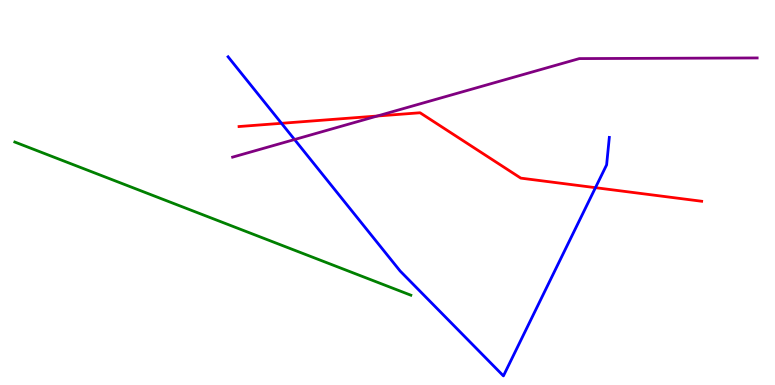[{'lines': ['blue', 'red'], 'intersections': [{'x': 3.63, 'y': 6.8}, {'x': 7.68, 'y': 5.13}]}, {'lines': ['green', 'red'], 'intersections': []}, {'lines': ['purple', 'red'], 'intersections': [{'x': 4.87, 'y': 6.99}]}, {'lines': ['blue', 'green'], 'intersections': []}, {'lines': ['blue', 'purple'], 'intersections': [{'x': 3.8, 'y': 6.38}]}, {'lines': ['green', 'purple'], 'intersections': []}]